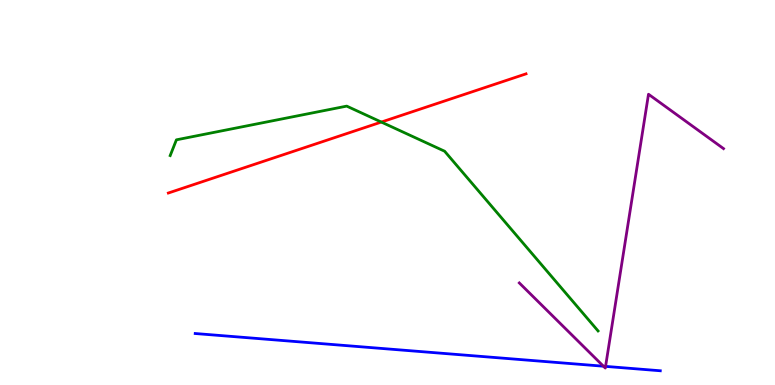[{'lines': ['blue', 'red'], 'intersections': []}, {'lines': ['green', 'red'], 'intersections': [{'x': 4.92, 'y': 6.83}]}, {'lines': ['purple', 'red'], 'intersections': []}, {'lines': ['blue', 'green'], 'intersections': []}, {'lines': ['blue', 'purple'], 'intersections': [{'x': 7.79, 'y': 0.488}, {'x': 7.81, 'y': 0.484}]}, {'lines': ['green', 'purple'], 'intersections': []}]